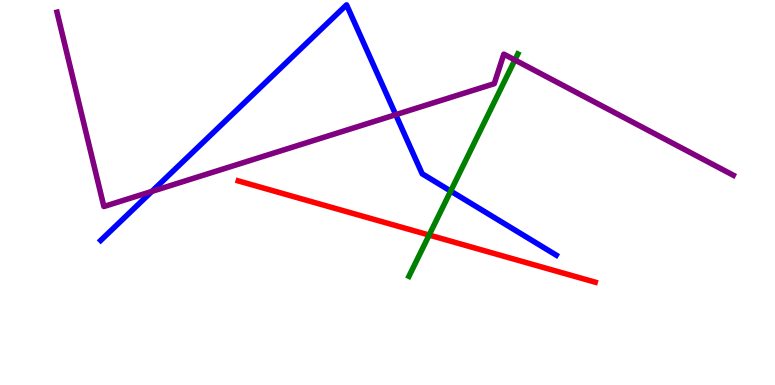[{'lines': ['blue', 'red'], 'intersections': []}, {'lines': ['green', 'red'], 'intersections': [{'x': 5.54, 'y': 3.89}]}, {'lines': ['purple', 'red'], 'intersections': []}, {'lines': ['blue', 'green'], 'intersections': [{'x': 5.82, 'y': 5.04}]}, {'lines': ['blue', 'purple'], 'intersections': [{'x': 1.96, 'y': 5.03}, {'x': 5.11, 'y': 7.02}]}, {'lines': ['green', 'purple'], 'intersections': [{'x': 6.64, 'y': 8.44}]}]